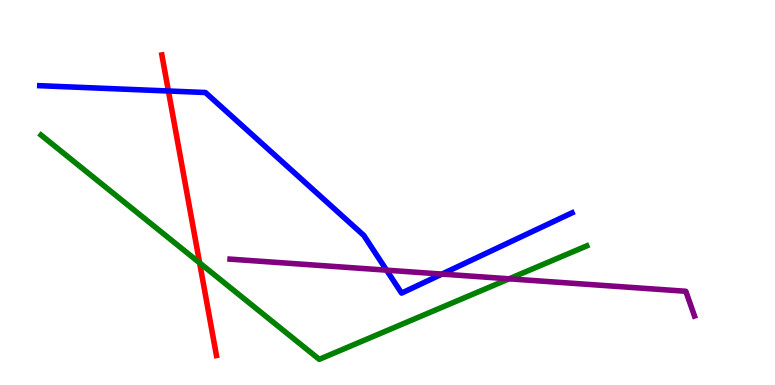[{'lines': ['blue', 'red'], 'intersections': [{'x': 2.17, 'y': 7.64}]}, {'lines': ['green', 'red'], 'intersections': [{'x': 2.58, 'y': 3.17}]}, {'lines': ['purple', 'red'], 'intersections': []}, {'lines': ['blue', 'green'], 'intersections': []}, {'lines': ['blue', 'purple'], 'intersections': [{'x': 4.99, 'y': 2.98}, {'x': 5.7, 'y': 2.88}]}, {'lines': ['green', 'purple'], 'intersections': [{'x': 6.57, 'y': 2.76}]}]